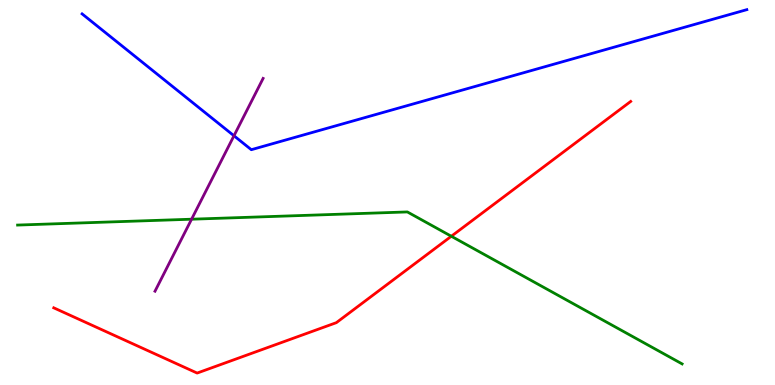[{'lines': ['blue', 'red'], 'intersections': []}, {'lines': ['green', 'red'], 'intersections': [{'x': 5.82, 'y': 3.86}]}, {'lines': ['purple', 'red'], 'intersections': []}, {'lines': ['blue', 'green'], 'intersections': []}, {'lines': ['blue', 'purple'], 'intersections': [{'x': 3.02, 'y': 6.47}]}, {'lines': ['green', 'purple'], 'intersections': [{'x': 2.47, 'y': 4.31}]}]